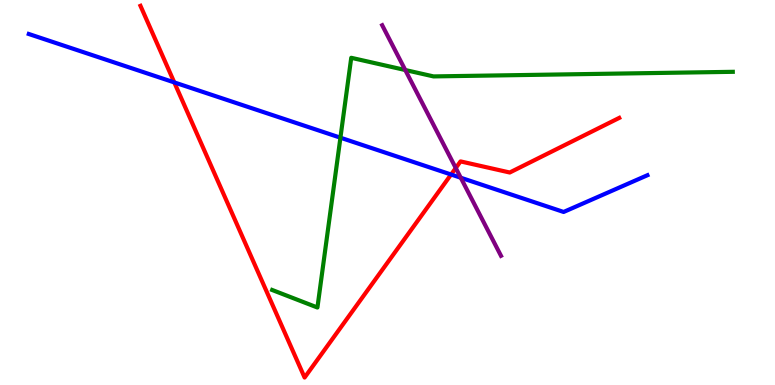[{'lines': ['blue', 'red'], 'intersections': [{'x': 2.25, 'y': 7.86}, {'x': 5.82, 'y': 5.47}]}, {'lines': ['green', 'red'], 'intersections': []}, {'lines': ['purple', 'red'], 'intersections': [{'x': 5.88, 'y': 5.64}]}, {'lines': ['blue', 'green'], 'intersections': [{'x': 4.39, 'y': 6.42}]}, {'lines': ['blue', 'purple'], 'intersections': [{'x': 5.95, 'y': 5.38}]}, {'lines': ['green', 'purple'], 'intersections': [{'x': 5.23, 'y': 8.18}]}]